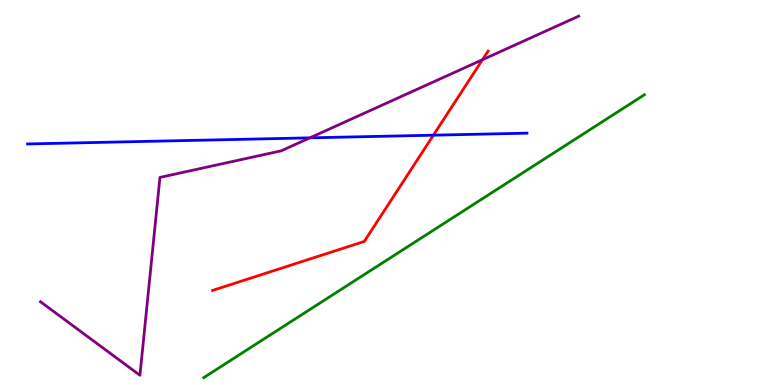[{'lines': ['blue', 'red'], 'intersections': [{'x': 5.59, 'y': 6.49}]}, {'lines': ['green', 'red'], 'intersections': []}, {'lines': ['purple', 'red'], 'intersections': [{'x': 6.23, 'y': 8.45}]}, {'lines': ['blue', 'green'], 'intersections': []}, {'lines': ['blue', 'purple'], 'intersections': [{'x': 4.0, 'y': 6.42}]}, {'lines': ['green', 'purple'], 'intersections': []}]